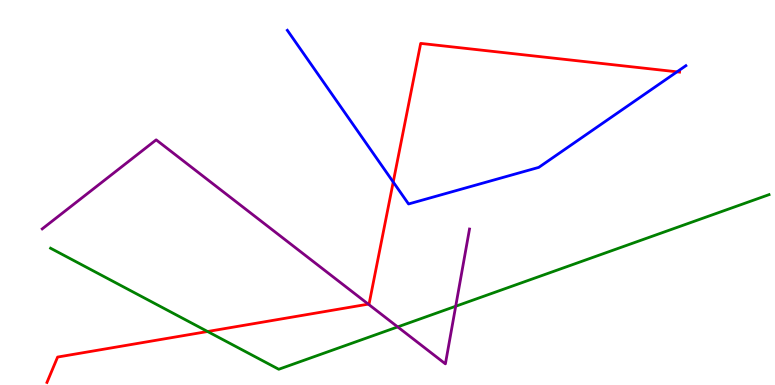[{'lines': ['blue', 'red'], 'intersections': [{'x': 5.07, 'y': 5.27}, {'x': 8.74, 'y': 8.13}]}, {'lines': ['green', 'red'], 'intersections': [{'x': 2.68, 'y': 1.39}]}, {'lines': ['purple', 'red'], 'intersections': [{'x': 4.75, 'y': 2.1}]}, {'lines': ['blue', 'green'], 'intersections': []}, {'lines': ['blue', 'purple'], 'intersections': []}, {'lines': ['green', 'purple'], 'intersections': [{'x': 5.13, 'y': 1.51}, {'x': 5.88, 'y': 2.05}]}]